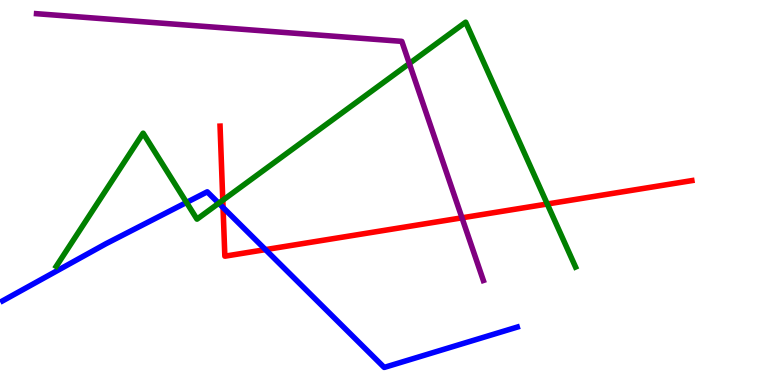[{'lines': ['blue', 'red'], 'intersections': [{'x': 2.88, 'y': 4.61}, {'x': 3.43, 'y': 3.52}]}, {'lines': ['green', 'red'], 'intersections': [{'x': 2.87, 'y': 4.8}, {'x': 7.06, 'y': 4.7}]}, {'lines': ['purple', 'red'], 'intersections': [{'x': 5.96, 'y': 4.34}]}, {'lines': ['blue', 'green'], 'intersections': [{'x': 2.41, 'y': 4.74}, {'x': 2.82, 'y': 4.72}]}, {'lines': ['blue', 'purple'], 'intersections': []}, {'lines': ['green', 'purple'], 'intersections': [{'x': 5.28, 'y': 8.35}]}]